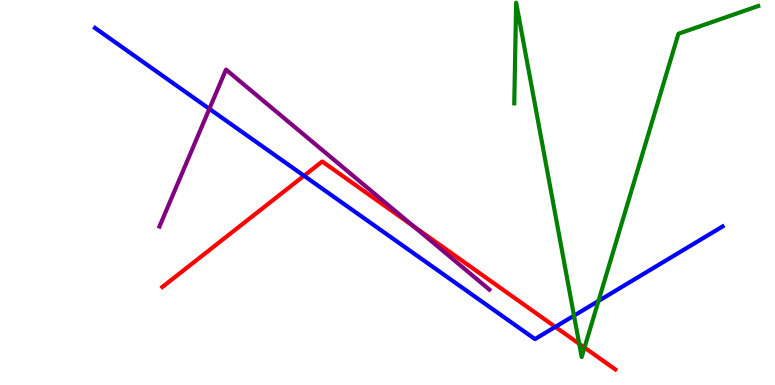[{'lines': ['blue', 'red'], 'intersections': [{'x': 3.92, 'y': 5.43}, {'x': 7.17, 'y': 1.51}]}, {'lines': ['green', 'red'], 'intersections': [{'x': 7.47, 'y': 1.07}, {'x': 7.54, 'y': 0.972}]}, {'lines': ['purple', 'red'], 'intersections': [{'x': 5.34, 'y': 4.12}]}, {'lines': ['blue', 'green'], 'intersections': [{'x': 7.41, 'y': 1.8}, {'x': 7.72, 'y': 2.18}]}, {'lines': ['blue', 'purple'], 'intersections': [{'x': 2.7, 'y': 7.17}]}, {'lines': ['green', 'purple'], 'intersections': []}]